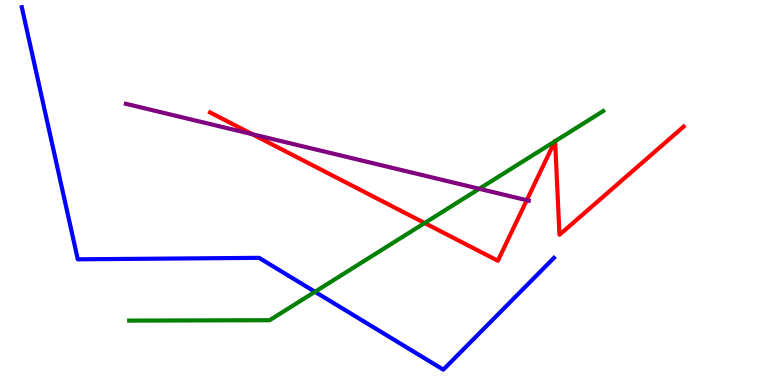[{'lines': ['blue', 'red'], 'intersections': []}, {'lines': ['green', 'red'], 'intersections': [{'x': 5.48, 'y': 4.21}, {'x': 7.16, 'y': 6.33}, {'x': 7.16, 'y': 6.33}]}, {'lines': ['purple', 'red'], 'intersections': [{'x': 3.26, 'y': 6.51}, {'x': 6.8, 'y': 4.8}]}, {'lines': ['blue', 'green'], 'intersections': [{'x': 4.06, 'y': 2.42}]}, {'lines': ['blue', 'purple'], 'intersections': []}, {'lines': ['green', 'purple'], 'intersections': [{'x': 6.18, 'y': 5.1}]}]